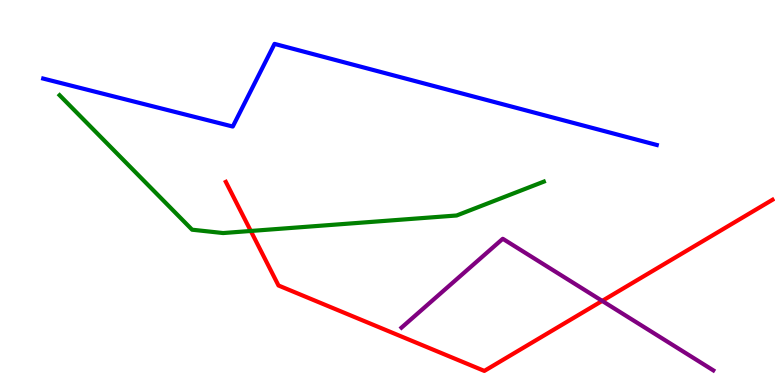[{'lines': ['blue', 'red'], 'intersections': []}, {'lines': ['green', 'red'], 'intersections': [{'x': 3.24, 'y': 4.0}]}, {'lines': ['purple', 'red'], 'intersections': [{'x': 7.77, 'y': 2.18}]}, {'lines': ['blue', 'green'], 'intersections': []}, {'lines': ['blue', 'purple'], 'intersections': []}, {'lines': ['green', 'purple'], 'intersections': []}]